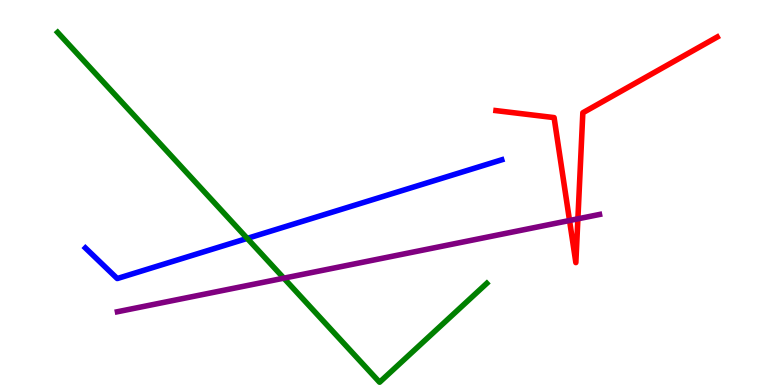[{'lines': ['blue', 'red'], 'intersections': []}, {'lines': ['green', 'red'], 'intersections': []}, {'lines': ['purple', 'red'], 'intersections': [{'x': 7.35, 'y': 4.27}, {'x': 7.46, 'y': 4.32}]}, {'lines': ['blue', 'green'], 'intersections': [{'x': 3.19, 'y': 3.81}]}, {'lines': ['blue', 'purple'], 'intersections': []}, {'lines': ['green', 'purple'], 'intersections': [{'x': 3.66, 'y': 2.77}]}]